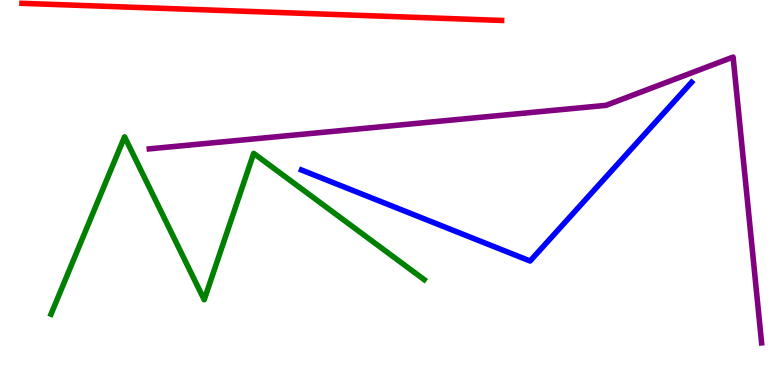[{'lines': ['blue', 'red'], 'intersections': []}, {'lines': ['green', 'red'], 'intersections': []}, {'lines': ['purple', 'red'], 'intersections': []}, {'lines': ['blue', 'green'], 'intersections': []}, {'lines': ['blue', 'purple'], 'intersections': []}, {'lines': ['green', 'purple'], 'intersections': []}]